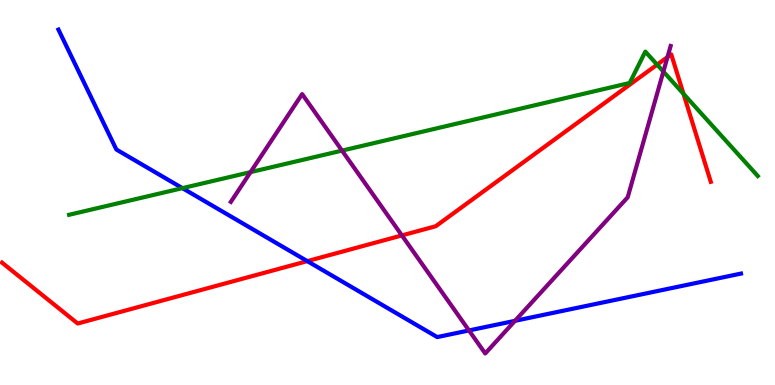[{'lines': ['blue', 'red'], 'intersections': [{'x': 3.97, 'y': 3.22}]}, {'lines': ['green', 'red'], 'intersections': [{'x': 8.48, 'y': 8.32}, {'x': 8.82, 'y': 7.56}]}, {'lines': ['purple', 'red'], 'intersections': [{'x': 5.19, 'y': 3.89}, {'x': 8.61, 'y': 8.52}]}, {'lines': ['blue', 'green'], 'intersections': [{'x': 2.35, 'y': 5.11}]}, {'lines': ['blue', 'purple'], 'intersections': [{'x': 6.05, 'y': 1.42}, {'x': 6.65, 'y': 1.67}]}, {'lines': ['green', 'purple'], 'intersections': [{'x': 3.23, 'y': 5.53}, {'x': 4.41, 'y': 6.09}, {'x': 8.56, 'y': 8.14}]}]